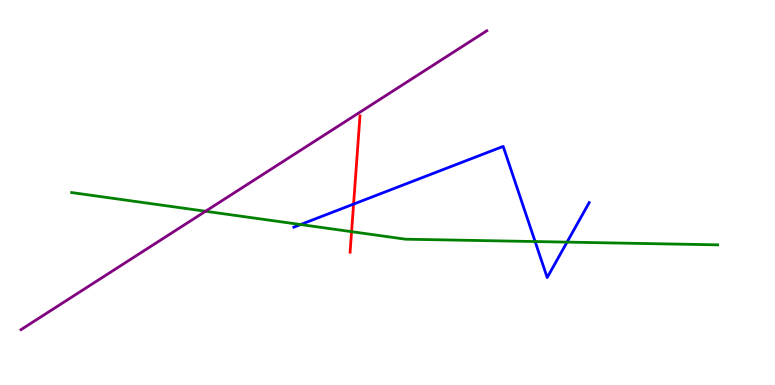[{'lines': ['blue', 'red'], 'intersections': [{'x': 4.56, 'y': 4.7}]}, {'lines': ['green', 'red'], 'intersections': [{'x': 4.54, 'y': 3.98}]}, {'lines': ['purple', 'red'], 'intersections': []}, {'lines': ['blue', 'green'], 'intersections': [{'x': 3.88, 'y': 4.17}, {'x': 6.9, 'y': 3.73}, {'x': 7.32, 'y': 3.71}]}, {'lines': ['blue', 'purple'], 'intersections': []}, {'lines': ['green', 'purple'], 'intersections': [{'x': 2.65, 'y': 4.51}]}]